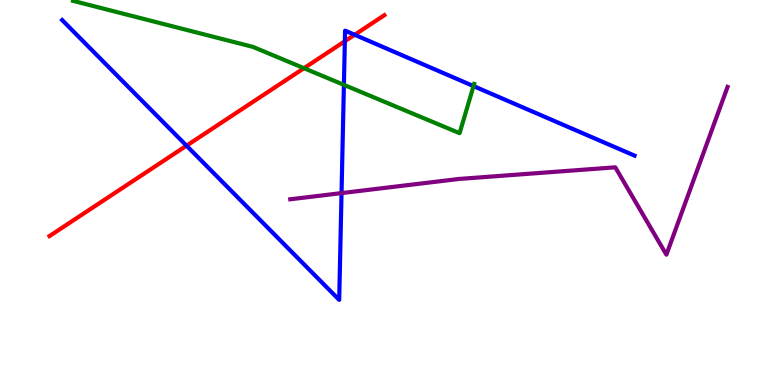[{'lines': ['blue', 'red'], 'intersections': [{'x': 2.41, 'y': 6.22}, {'x': 4.45, 'y': 8.93}, {'x': 4.58, 'y': 9.1}]}, {'lines': ['green', 'red'], 'intersections': [{'x': 3.92, 'y': 8.23}]}, {'lines': ['purple', 'red'], 'intersections': []}, {'lines': ['blue', 'green'], 'intersections': [{'x': 4.44, 'y': 7.8}, {'x': 6.11, 'y': 7.76}]}, {'lines': ['blue', 'purple'], 'intersections': [{'x': 4.41, 'y': 4.98}]}, {'lines': ['green', 'purple'], 'intersections': []}]